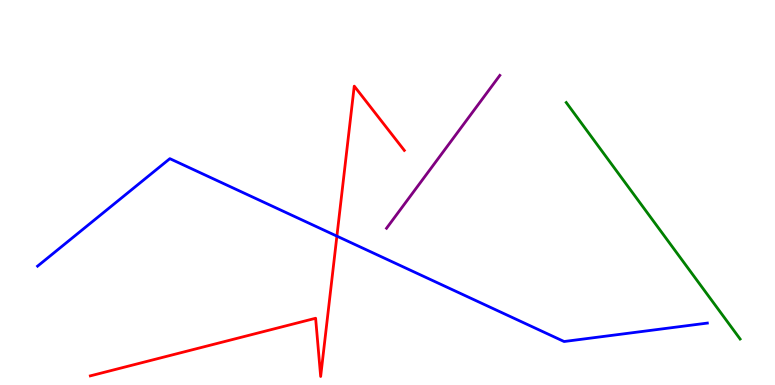[{'lines': ['blue', 'red'], 'intersections': [{'x': 4.35, 'y': 3.87}]}, {'lines': ['green', 'red'], 'intersections': []}, {'lines': ['purple', 'red'], 'intersections': []}, {'lines': ['blue', 'green'], 'intersections': []}, {'lines': ['blue', 'purple'], 'intersections': []}, {'lines': ['green', 'purple'], 'intersections': []}]